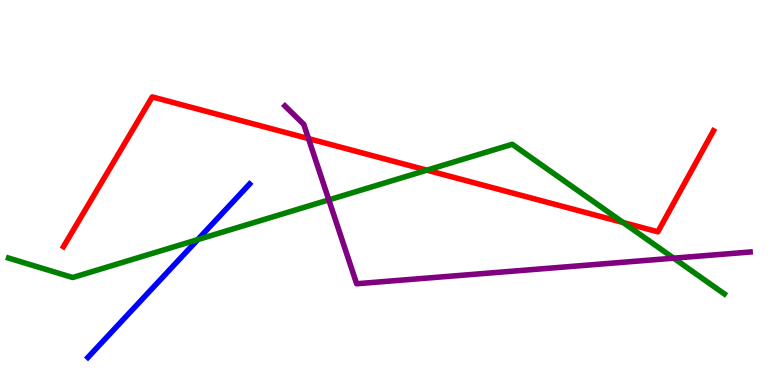[{'lines': ['blue', 'red'], 'intersections': []}, {'lines': ['green', 'red'], 'intersections': [{'x': 5.51, 'y': 5.58}, {'x': 8.04, 'y': 4.22}]}, {'lines': ['purple', 'red'], 'intersections': [{'x': 3.98, 'y': 6.4}]}, {'lines': ['blue', 'green'], 'intersections': [{'x': 2.55, 'y': 3.78}]}, {'lines': ['blue', 'purple'], 'intersections': []}, {'lines': ['green', 'purple'], 'intersections': [{'x': 4.24, 'y': 4.81}, {'x': 8.69, 'y': 3.29}]}]